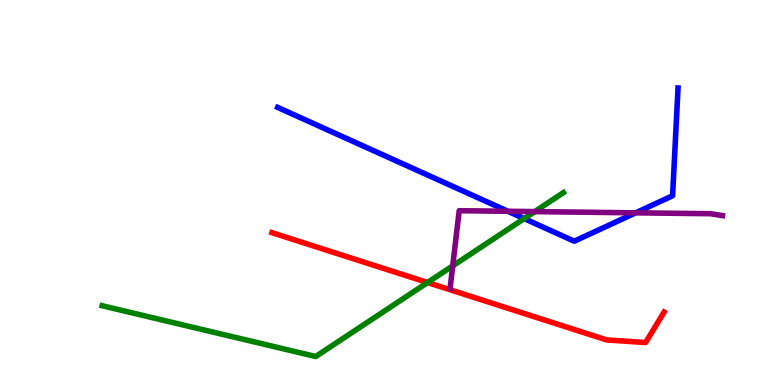[{'lines': ['blue', 'red'], 'intersections': []}, {'lines': ['green', 'red'], 'intersections': [{'x': 5.52, 'y': 2.66}]}, {'lines': ['purple', 'red'], 'intersections': []}, {'lines': ['blue', 'green'], 'intersections': [{'x': 6.76, 'y': 4.32}]}, {'lines': ['blue', 'purple'], 'intersections': [{'x': 6.55, 'y': 4.51}, {'x': 8.2, 'y': 4.47}]}, {'lines': ['green', 'purple'], 'intersections': [{'x': 5.84, 'y': 3.09}, {'x': 6.9, 'y': 4.5}]}]